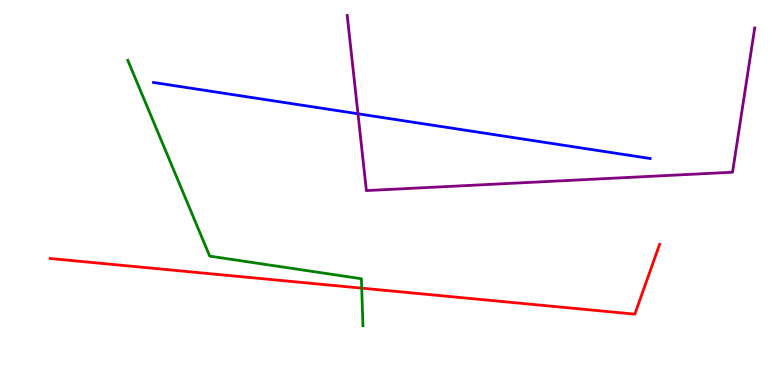[{'lines': ['blue', 'red'], 'intersections': []}, {'lines': ['green', 'red'], 'intersections': [{'x': 4.67, 'y': 2.52}]}, {'lines': ['purple', 'red'], 'intersections': []}, {'lines': ['blue', 'green'], 'intersections': []}, {'lines': ['blue', 'purple'], 'intersections': [{'x': 4.62, 'y': 7.04}]}, {'lines': ['green', 'purple'], 'intersections': []}]